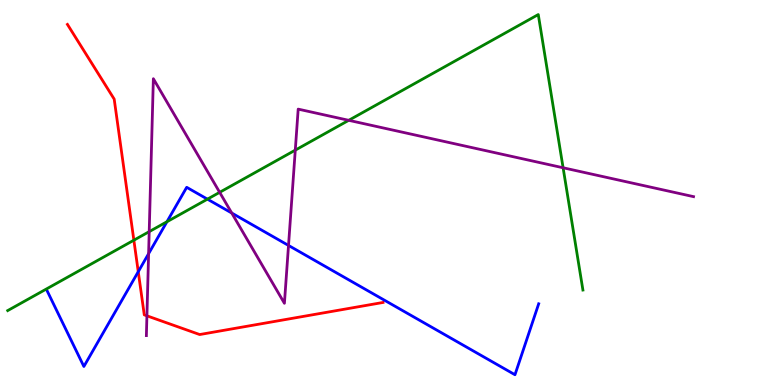[{'lines': ['blue', 'red'], 'intersections': [{'x': 1.78, 'y': 2.94}]}, {'lines': ['green', 'red'], 'intersections': [{'x': 1.73, 'y': 3.76}]}, {'lines': ['purple', 'red'], 'intersections': [{'x': 1.9, 'y': 1.8}]}, {'lines': ['blue', 'green'], 'intersections': [{'x': 2.15, 'y': 4.24}, {'x': 2.68, 'y': 4.83}]}, {'lines': ['blue', 'purple'], 'intersections': [{'x': 1.92, 'y': 3.41}, {'x': 2.99, 'y': 4.47}, {'x': 3.72, 'y': 3.62}]}, {'lines': ['green', 'purple'], 'intersections': [{'x': 1.93, 'y': 3.98}, {'x': 2.83, 'y': 5.0}, {'x': 3.81, 'y': 6.1}, {'x': 4.5, 'y': 6.87}, {'x': 7.27, 'y': 5.64}]}]